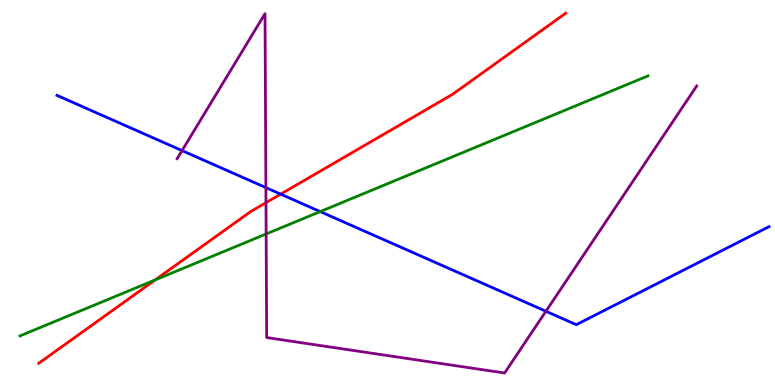[{'lines': ['blue', 'red'], 'intersections': [{'x': 3.62, 'y': 4.96}]}, {'lines': ['green', 'red'], 'intersections': [{'x': 2.0, 'y': 2.73}]}, {'lines': ['purple', 'red'], 'intersections': [{'x': 3.43, 'y': 4.74}]}, {'lines': ['blue', 'green'], 'intersections': [{'x': 4.13, 'y': 4.5}]}, {'lines': ['blue', 'purple'], 'intersections': [{'x': 2.35, 'y': 6.09}, {'x': 3.43, 'y': 5.13}, {'x': 7.04, 'y': 1.92}]}, {'lines': ['green', 'purple'], 'intersections': [{'x': 3.43, 'y': 3.92}]}]